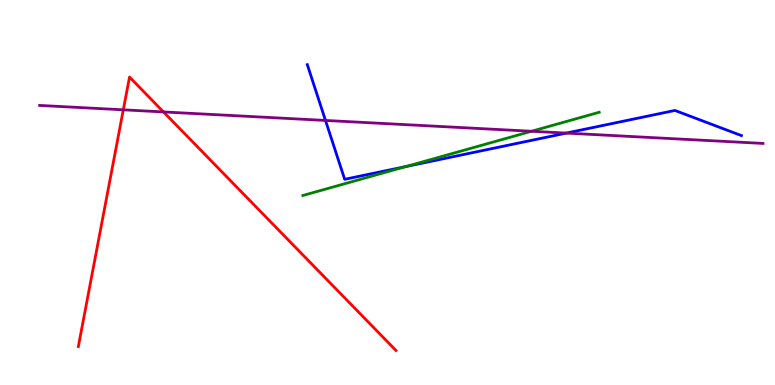[{'lines': ['blue', 'red'], 'intersections': []}, {'lines': ['green', 'red'], 'intersections': []}, {'lines': ['purple', 'red'], 'intersections': [{'x': 1.59, 'y': 7.15}, {'x': 2.11, 'y': 7.09}]}, {'lines': ['blue', 'green'], 'intersections': [{'x': 5.24, 'y': 5.67}]}, {'lines': ['blue', 'purple'], 'intersections': [{'x': 4.2, 'y': 6.87}, {'x': 7.31, 'y': 6.54}]}, {'lines': ['green', 'purple'], 'intersections': [{'x': 6.86, 'y': 6.59}]}]